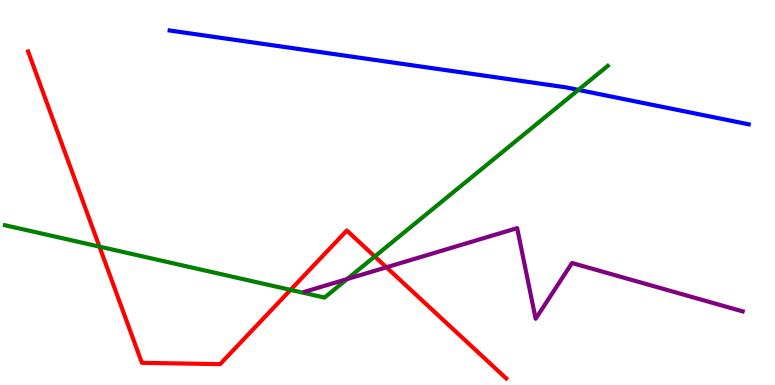[{'lines': ['blue', 'red'], 'intersections': []}, {'lines': ['green', 'red'], 'intersections': [{'x': 1.28, 'y': 3.59}, {'x': 3.75, 'y': 2.47}, {'x': 4.84, 'y': 3.34}]}, {'lines': ['purple', 'red'], 'intersections': [{'x': 4.99, 'y': 3.06}]}, {'lines': ['blue', 'green'], 'intersections': [{'x': 7.46, 'y': 7.67}]}, {'lines': ['blue', 'purple'], 'intersections': []}, {'lines': ['green', 'purple'], 'intersections': [{'x': 4.48, 'y': 2.75}]}]